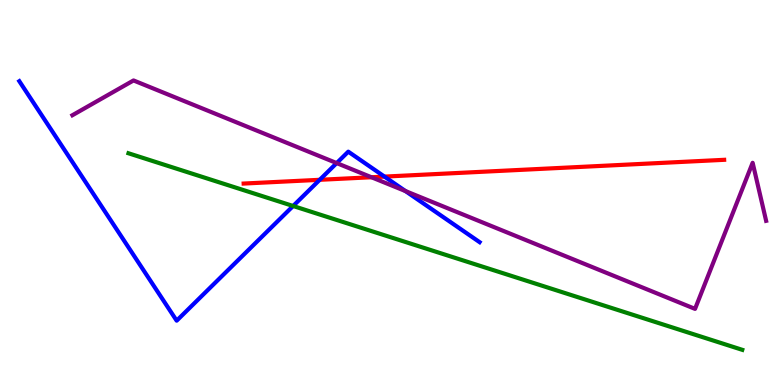[{'lines': ['blue', 'red'], 'intersections': [{'x': 4.13, 'y': 5.33}, {'x': 4.96, 'y': 5.41}]}, {'lines': ['green', 'red'], 'intersections': []}, {'lines': ['purple', 'red'], 'intersections': [{'x': 4.79, 'y': 5.4}]}, {'lines': ['blue', 'green'], 'intersections': [{'x': 3.78, 'y': 4.65}]}, {'lines': ['blue', 'purple'], 'intersections': [{'x': 4.34, 'y': 5.76}, {'x': 5.23, 'y': 5.04}]}, {'lines': ['green', 'purple'], 'intersections': []}]